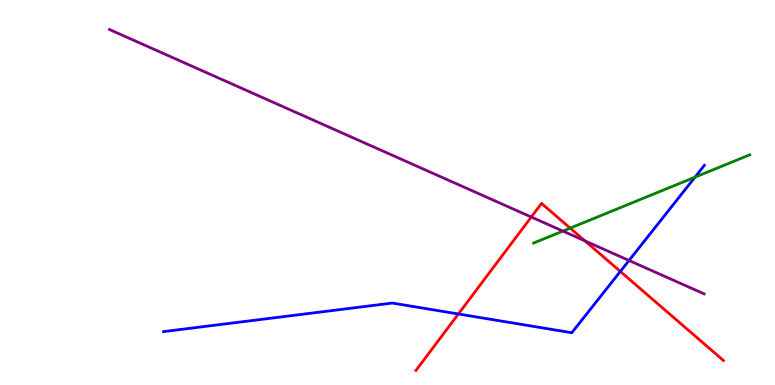[{'lines': ['blue', 'red'], 'intersections': [{'x': 5.91, 'y': 1.84}, {'x': 8.0, 'y': 2.95}]}, {'lines': ['green', 'red'], 'intersections': [{'x': 7.36, 'y': 4.07}]}, {'lines': ['purple', 'red'], 'intersections': [{'x': 6.86, 'y': 4.36}, {'x': 7.55, 'y': 3.74}]}, {'lines': ['blue', 'green'], 'intersections': [{'x': 8.97, 'y': 5.4}]}, {'lines': ['blue', 'purple'], 'intersections': [{'x': 8.12, 'y': 3.23}]}, {'lines': ['green', 'purple'], 'intersections': [{'x': 7.26, 'y': 4.0}]}]